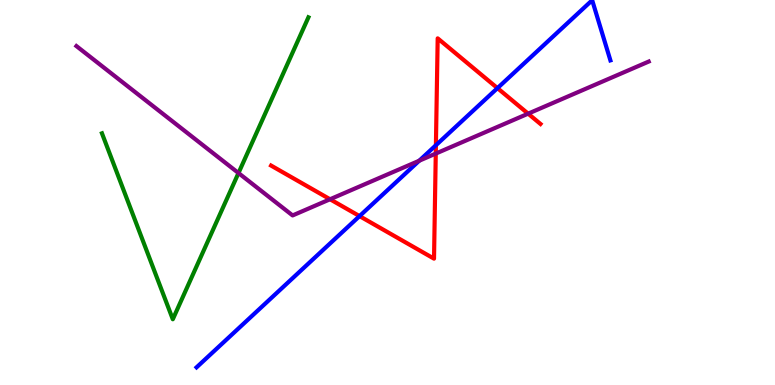[{'lines': ['blue', 'red'], 'intersections': [{'x': 4.64, 'y': 4.39}, {'x': 5.62, 'y': 6.23}, {'x': 6.42, 'y': 7.71}]}, {'lines': ['green', 'red'], 'intersections': []}, {'lines': ['purple', 'red'], 'intersections': [{'x': 4.26, 'y': 4.82}, {'x': 5.62, 'y': 6.01}, {'x': 6.81, 'y': 7.05}]}, {'lines': ['blue', 'green'], 'intersections': []}, {'lines': ['blue', 'purple'], 'intersections': [{'x': 5.41, 'y': 5.83}]}, {'lines': ['green', 'purple'], 'intersections': [{'x': 3.08, 'y': 5.51}]}]